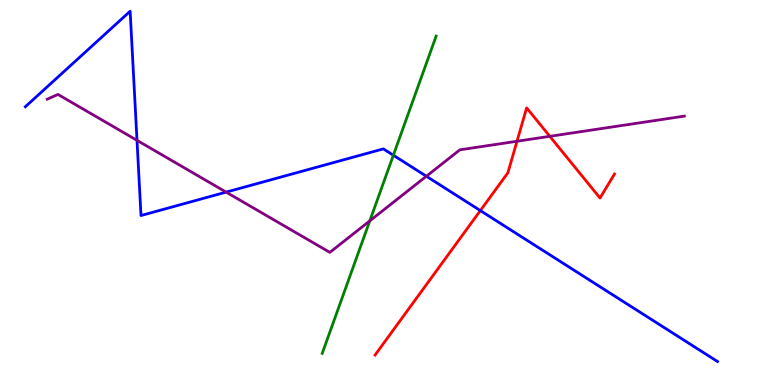[{'lines': ['blue', 'red'], 'intersections': [{'x': 6.2, 'y': 4.53}]}, {'lines': ['green', 'red'], 'intersections': []}, {'lines': ['purple', 'red'], 'intersections': [{'x': 6.67, 'y': 6.33}, {'x': 7.09, 'y': 6.46}]}, {'lines': ['blue', 'green'], 'intersections': [{'x': 5.08, 'y': 5.97}]}, {'lines': ['blue', 'purple'], 'intersections': [{'x': 1.77, 'y': 6.35}, {'x': 2.92, 'y': 5.01}, {'x': 5.5, 'y': 5.42}]}, {'lines': ['green', 'purple'], 'intersections': [{'x': 4.77, 'y': 4.26}]}]